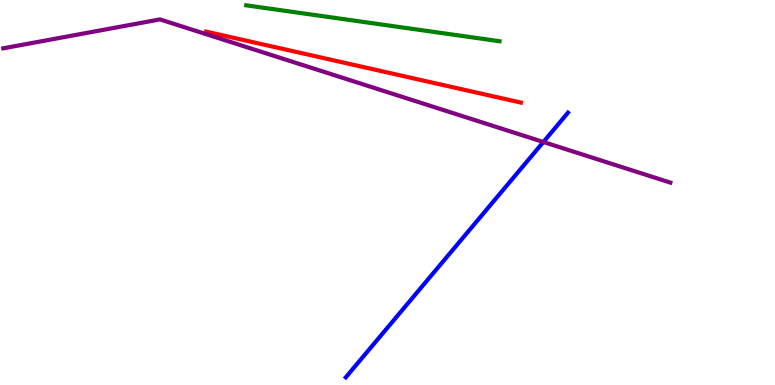[{'lines': ['blue', 'red'], 'intersections': []}, {'lines': ['green', 'red'], 'intersections': []}, {'lines': ['purple', 'red'], 'intersections': []}, {'lines': ['blue', 'green'], 'intersections': []}, {'lines': ['blue', 'purple'], 'intersections': [{'x': 7.01, 'y': 6.31}]}, {'lines': ['green', 'purple'], 'intersections': []}]